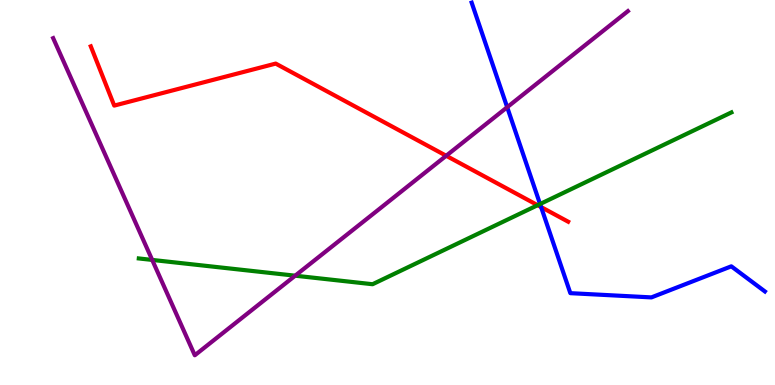[{'lines': ['blue', 'red'], 'intersections': [{'x': 6.98, 'y': 4.62}]}, {'lines': ['green', 'red'], 'intersections': [{'x': 6.94, 'y': 4.67}]}, {'lines': ['purple', 'red'], 'intersections': [{'x': 5.76, 'y': 5.95}]}, {'lines': ['blue', 'green'], 'intersections': [{'x': 6.97, 'y': 4.7}]}, {'lines': ['blue', 'purple'], 'intersections': [{'x': 6.54, 'y': 7.22}]}, {'lines': ['green', 'purple'], 'intersections': [{'x': 1.96, 'y': 3.25}, {'x': 3.81, 'y': 2.84}]}]